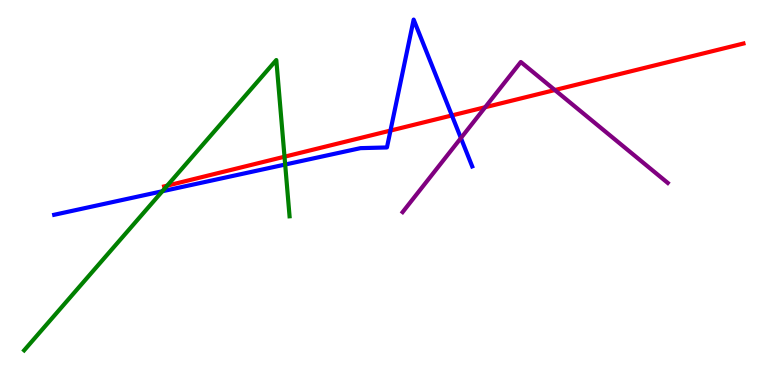[{'lines': ['blue', 'red'], 'intersections': [{'x': 5.04, 'y': 6.61}, {'x': 5.83, 'y': 7.0}]}, {'lines': ['green', 'red'], 'intersections': [{'x': 2.16, 'y': 5.18}, {'x': 3.67, 'y': 5.93}]}, {'lines': ['purple', 'red'], 'intersections': [{'x': 6.26, 'y': 7.22}, {'x': 7.16, 'y': 7.66}]}, {'lines': ['blue', 'green'], 'intersections': [{'x': 2.09, 'y': 5.03}, {'x': 3.68, 'y': 5.73}]}, {'lines': ['blue', 'purple'], 'intersections': [{'x': 5.95, 'y': 6.41}]}, {'lines': ['green', 'purple'], 'intersections': []}]